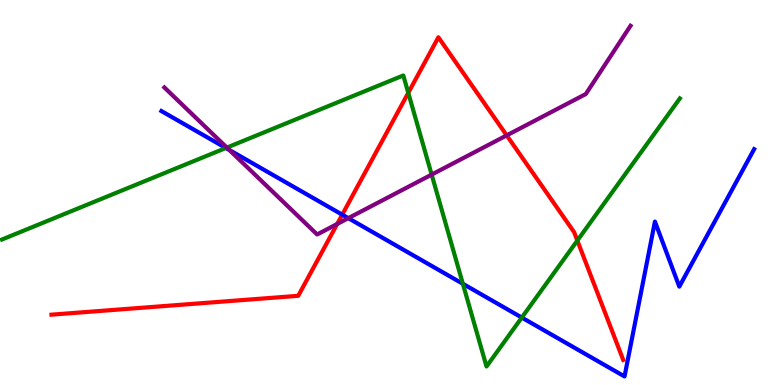[{'lines': ['blue', 'red'], 'intersections': [{'x': 4.42, 'y': 4.42}]}, {'lines': ['green', 'red'], 'intersections': [{'x': 5.27, 'y': 7.59}, {'x': 7.45, 'y': 3.75}]}, {'lines': ['purple', 'red'], 'intersections': [{'x': 4.35, 'y': 4.18}, {'x': 6.54, 'y': 6.48}]}, {'lines': ['blue', 'green'], 'intersections': [{'x': 2.91, 'y': 6.16}, {'x': 5.97, 'y': 2.63}, {'x': 6.73, 'y': 1.75}]}, {'lines': ['blue', 'purple'], 'intersections': [{'x': 2.96, 'y': 6.1}, {'x': 4.49, 'y': 4.33}]}, {'lines': ['green', 'purple'], 'intersections': [{'x': 2.93, 'y': 6.17}, {'x': 5.57, 'y': 5.46}]}]